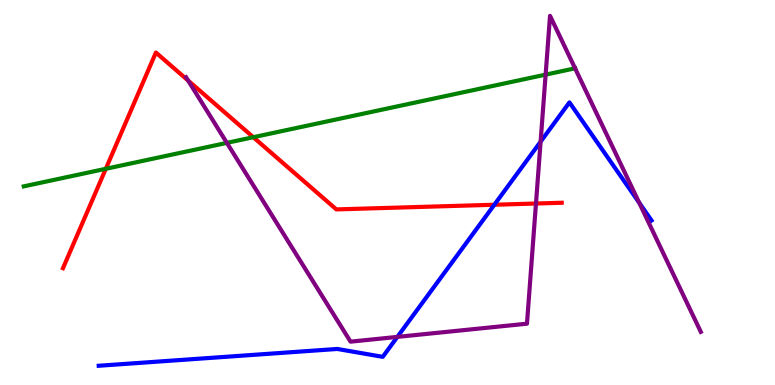[{'lines': ['blue', 'red'], 'intersections': [{'x': 6.38, 'y': 4.68}]}, {'lines': ['green', 'red'], 'intersections': [{'x': 1.37, 'y': 5.62}, {'x': 3.27, 'y': 6.44}]}, {'lines': ['purple', 'red'], 'intersections': [{'x': 2.43, 'y': 7.91}, {'x': 6.92, 'y': 4.71}]}, {'lines': ['blue', 'green'], 'intersections': []}, {'lines': ['blue', 'purple'], 'intersections': [{'x': 5.13, 'y': 1.25}, {'x': 6.98, 'y': 6.32}, {'x': 8.25, 'y': 4.73}]}, {'lines': ['green', 'purple'], 'intersections': [{'x': 2.93, 'y': 6.29}, {'x': 7.04, 'y': 8.06}, {'x': 7.42, 'y': 8.23}]}]